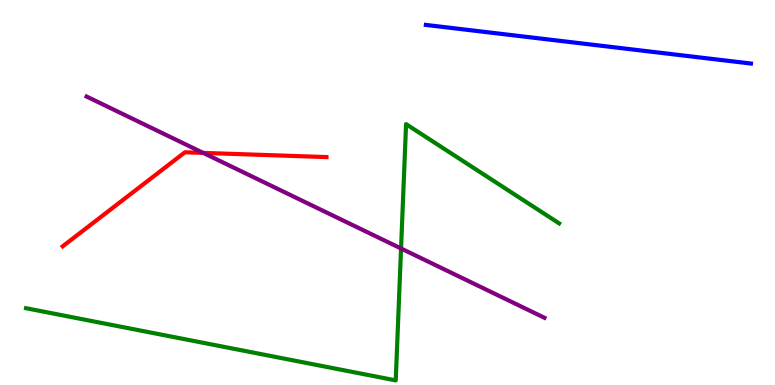[{'lines': ['blue', 'red'], 'intersections': []}, {'lines': ['green', 'red'], 'intersections': []}, {'lines': ['purple', 'red'], 'intersections': [{'x': 2.62, 'y': 6.03}]}, {'lines': ['blue', 'green'], 'intersections': []}, {'lines': ['blue', 'purple'], 'intersections': []}, {'lines': ['green', 'purple'], 'intersections': [{'x': 5.17, 'y': 3.55}]}]